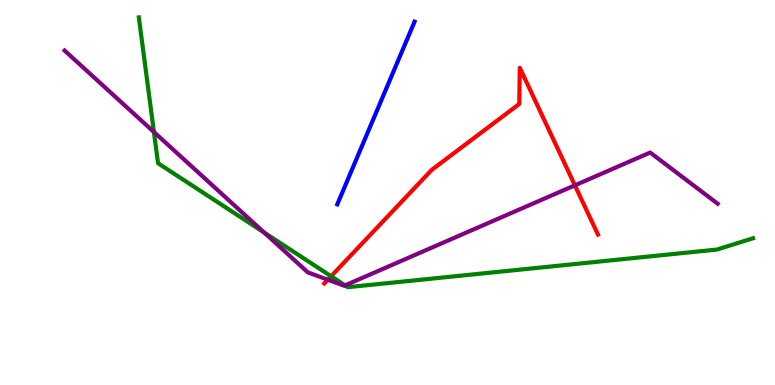[{'lines': ['blue', 'red'], 'intersections': []}, {'lines': ['green', 'red'], 'intersections': [{'x': 4.27, 'y': 2.82}]}, {'lines': ['purple', 'red'], 'intersections': [{'x': 4.23, 'y': 2.73}, {'x': 7.42, 'y': 5.19}]}, {'lines': ['blue', 'green'], 'intersections': []}, {'lines': ['blue', 'purple'], 'intersections': []}, {'lines': ['green', 'purple'], 'intersections': [{'x': 1.99, 'y': 6.57}, {'x': 3.41, 'y': 3.96}, {'x': 4.45, 'y': 2.59}]}]